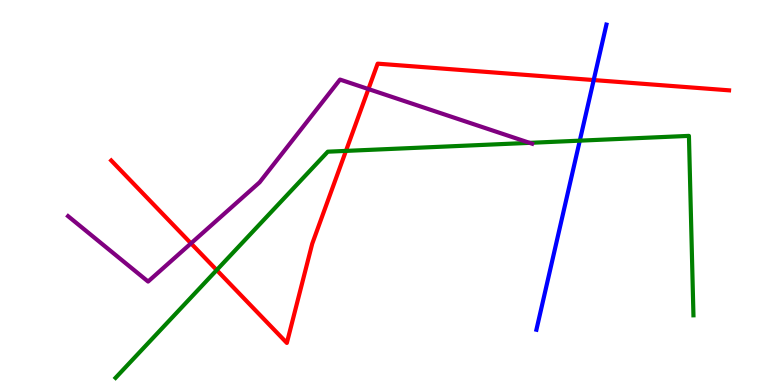[{'lines': ['blue', 'red'], 'intersections': [{'x': 7.66, 'y': 7.92}]}, {'lines': ['green', 'red'], 'intersections': [{'x': 2.8, 'y': 2.99}, {'x': 4.46, 'y': 6.08}]}, {'lines': ['purple', 'red'], 'intersections': [{'x': 2.46, 'y': 3.68}, {'x': 4.75, 'y': 7.69}]}, {'lines': ['blue', 'green'], 'intersections': [{'x': 7.48, 'y': 6.35}]}, {'lines': ['blue', 'purple'], 'intersections': []}, {'lines': ['green', 'purple'], 'intersections': [{'x': 6.83, 'y': 6.29}]}]